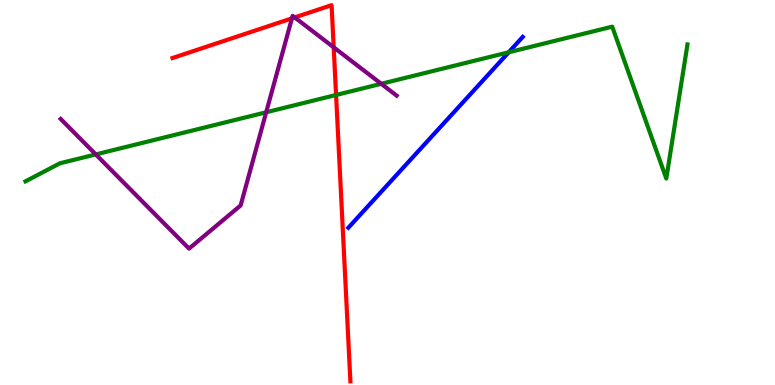[{'lines': ['blue', 'red'], 'intersections': []}, {'lines': ['green', 'red'], 'intersections': [{'x': 4.34, 'y': 7.53}]}, {'lines': ['purple', 'red'], 'intersections': [{'x': 3.77, 'y': 9.52}, {'x': 3.8, 'y': 9.55}, {'x': 4.31, 'y': 8.77}]}, {'lines': ['blue', 'green'], 'intersections': [{'x': 6.56, 'y': 8.64}]}, {'lines': ['blue', 'purple'], 'intersections': []}, {'lines': ['green', 'purple'], 'intersections': [{'x': 1.24, 'y': 5.99}, {'x': 3.43, 'y': 7.08}, {'x': 4.92, 'y': 7.82}]}]